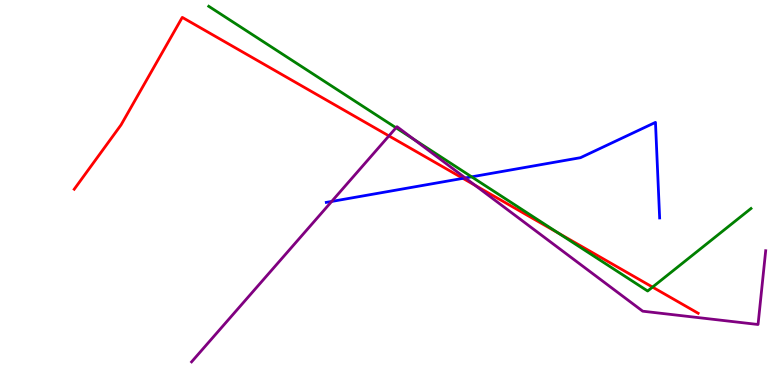[{'lines': ['blue', 'red'], 'intersections': [{'x': 5.97, 'y': 5.37}]}, {'lines': ['green', 'red'], 'intersections': [{'x': 7.2, 'y': 3.95}, {'x': 8.42, 'y': 2.54}]}, {'lines': ['purple', 'red'], 'intersections': [{'x': 5.02, 'y': 6.47}, {'x': 6.13, 'y': 5.19}]}, {'lines': ['blue', 'green'], 'intersections': [{'x': 6.09, 'y': 5.41}]}, {'lines': ['blue', 'purple'], 'intersections': [{'x': 4.28, 'y': 4.77}, {'x': 6.0, 'y': 5.38}]}, {'lines': ['green', 'purple'], 'intersections': [{'x': 5.11, 'y': 6.68}, {'x': 5.34, 'y': 6.38}]}]